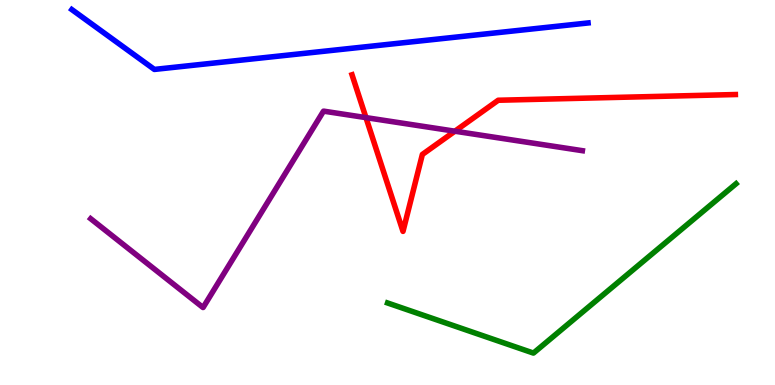[{'lines': ['blue', 'red'], 'intersections': []}, {'lines': ['green', 'red'], 'intersections': []}, {'lines': ['purple', 'red'], 'intersections': [{'x': 4.72, 'y': 6.95}, {'x': 5.87, 'y': 6.59}]}, {'lines': ['blue', 'green'], 'intersections': []}, {'lines': ['blue', 'purple'], 'intersections': []}, {'lines': ['green', 'purple'], 'intersections': []}]